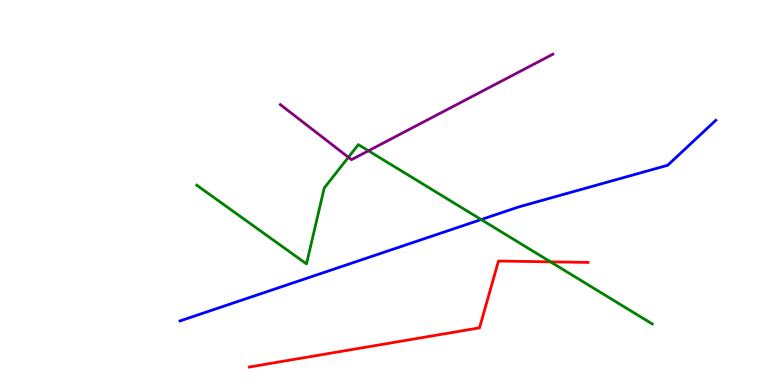[{'lines': ['blue', 'red'], 'intersections': []}, {'lines': ['green', 'red'], 'intersections': [{'x': 7.1, 'y': 3.2}]}, {'lines': ['purple', 'red'], 'intersections': []}, {'lines': ['blue', 'green'], 'intersections': [{'x': 6.21, 'y': 4.3}]}, {'lines': ['blue', 'purple'], 'intersections': []}, {'lines': ['green', 'purple'], 'intersections': [{'x': 4.5, 'y': 5.92}, {'x': 4.75, 'y': 6.08}]}]